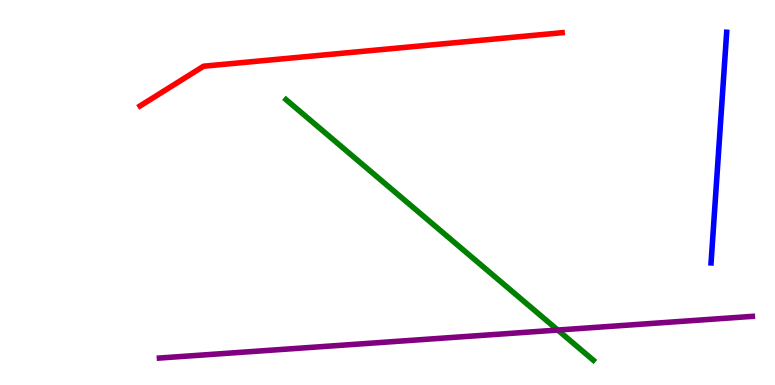[{'lines': ['blue', 'red'], 'intersections': []}, {'lines': ['green', 'red'], 'intersections': []}, {'lines': ['purple', 'red'], 'intersections': []}, {'lines': ['blue', 'green'], 'intersections': []}, {'lines': ['blue', 'purple'], 'intersections': []}, {'lines': ['green', 'purple'], 'intersections': [{'x': 7.2, 'y': 1.43}]}]